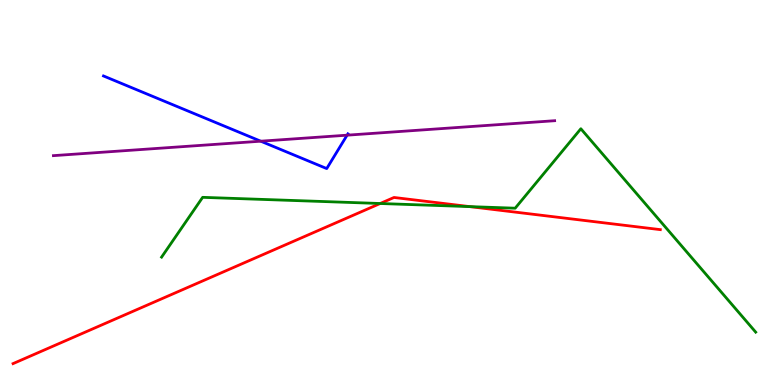[{'lines': ['blue', 'red'], 'intersections': []}, {'lines': ['green', 'red'], 'intersections': [{'x': 4.91, 'y': 4.71}, {'x': 6.06, 'y': 4.63}]}, {'lines': ['purple', 'red'], 'intersections': []}, {'lines': ['blue', 'green'], 'intersections': []}, {'lines': ['blue', 'purple'], 'intersections': [{'x': 3.36, 'y': 6.33}, {'x': 4.48, 'y': 6.49}]}, {'lines': ['green', 'purple'], 'intersections': []}]